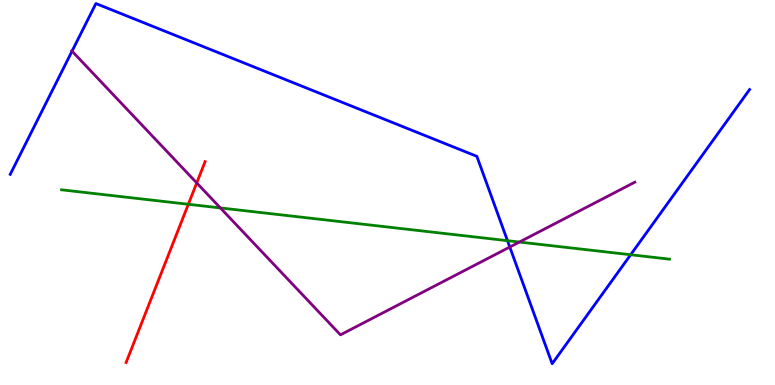[{'lines': ['blue', 'red'], 'intersections': []}, {'lines': ['green', 'red'], 'intersections': [{'x': 2.43, 'y': 4.69}]}, {'lines': ['purple', 'red'], 'intersections': [{'x': 2.54, 'y': 5.25}]}, {'lines': ['blue', 'green'], 'intersections': [{'x': 6.55, 'y': 3.75}, {'x': 8.14, 'y': 3.38}]}, {'lines': ['blue', 'purple'], 'intersections': [{'x': 0.93, 'y': 8.67}, {'x': 6.58, 'y': 3.58}]}, {'lines': ['green', 'purple'], 'intersections': [{'x': 2.84, 'y': 4.6}, {'x': 6.7, 'y': 3.71}]}]